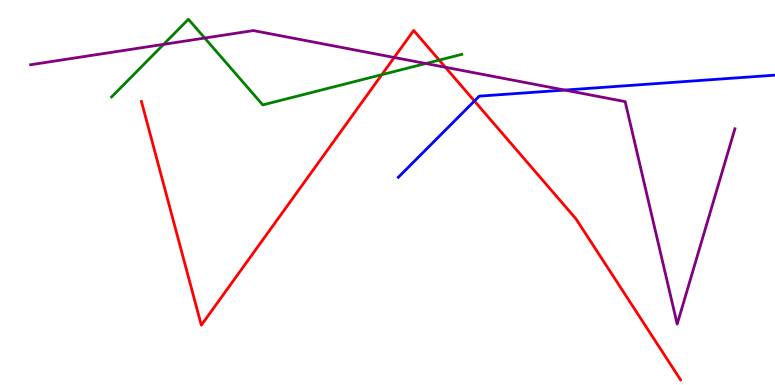[{'lines': ['blue', 'red'], 'intersections': [{'x': 6.12, 'y': 7.38}]}, {'lines': ['green', 'red'], 'intersections': [{'x': 4.93, 'y': 8.06}, {'x': 5.67, 'y': 8.44}]}, {'lines': ['purple', 'red'], 'intersections': [{'x': 5.09, 'y': 8.51}, {'x': 5.75, 'y': 8.25}]}, {'lines': ['blue', 'green'], 'intersections': []}, {'lines': ['blue', 'purple'], 'intersections': [{'x': 7.29, 'y': 7.66}]}, {'lines': ['green', 'purple'], 'intersections': [{'x': 2.11, 'y': 8.85}, {'x': 2.64, 'y': 9.01}, {'x': 5.49, 'y': 8.35}]}]